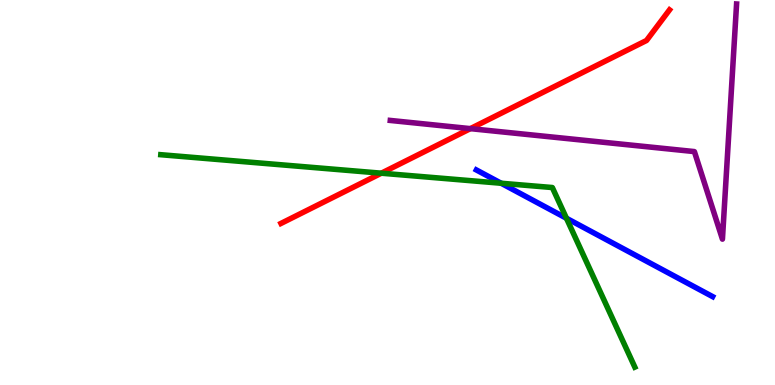[{'lines': ['blue', 'red'], 'intersections': []}, {'lines': ['green', 'red'], 'intersections': [{'x': 4.92, 'y': 5.5}]}, {'lines': ['purple', 'red'], 'intersections': [{'x': 6.07, 'y': 6.66}]}, {'lines': ['blue', 'green'], 'intersections': [{'x': 6.47, 'y': 5.24}, {'x': 7.31, 'y': 4.33}]}, {'lines': ['blue', 'purple'], 'intersections': []}, {'lines': ['green', 'purple'], 'intersections': []}]